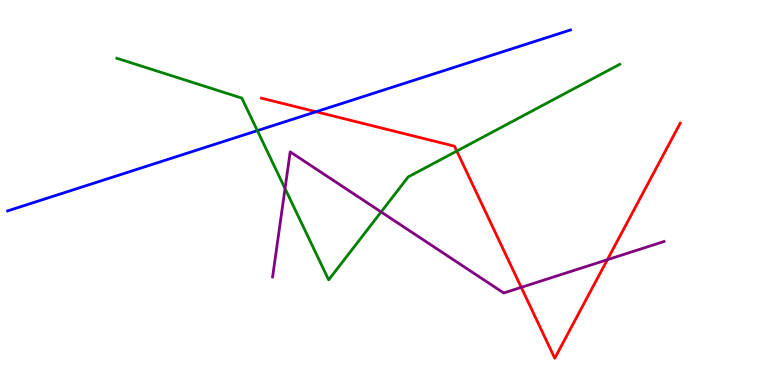[{'lines': ['blue', 'red'], 'intersections': [{'x': 4.08, 'y': 7.1}]}, {'lines': ['green', 'red'], 'intersections': [{'x': 5.89, 'y': 6.08}]}, {'lines': ['purple', 'red'], 'intersections': [{'x': 6.73, 'y': 2.54}, {'x': 7.84, 'y': 3.25}]}, {'lines': ['blue', 'green'], 'intersections': [{'x': 3.32, 'y': 6.61}]}, {'lines': ['blue', 'purple'], 'intersections': []}, {'lines': ['green', 'purple'], 'intersections': [{'x': 3.68, 'y': 5.1}, {'x': 4.92, 'y': 4.49}]}]